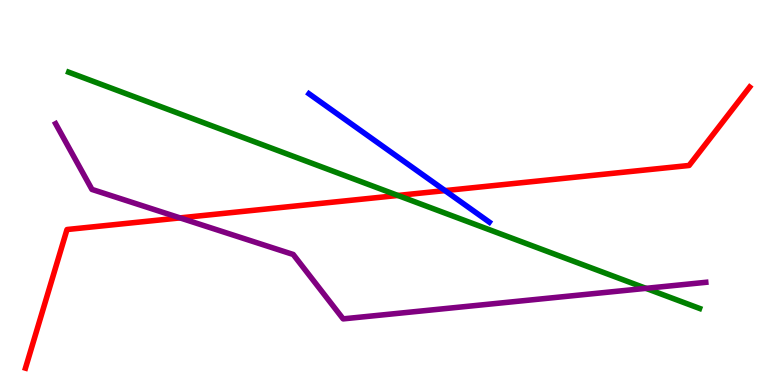[{'lines': ['blue', 'red'], 'intersections': [{'x': 5.74, 'y': 5.05}]}, {'lines': ['green', 'red'], 'intersections': [{'x': 5.13, 'y': 4.92}]}, {'lines': ['purple', 'red'], 'intersections': [{'x': 2.32, 'y': 4.34}]}, {'lines': ['blue', 'green'], 'intersections': []}, {'lines': ['blue', 'purple'], 'intersections': []}, {'lines': ['green', 'purple'], 'intersections': [{'x': 8.33, 'y': 2.51}]}]